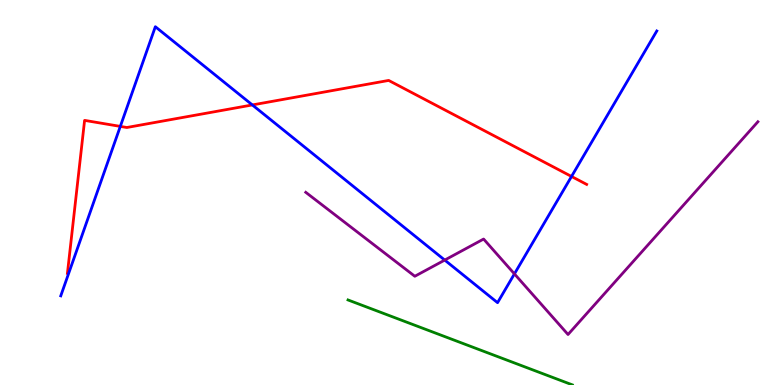[{'lines': ['blue', 'red'], 'intersections': [{'x': 1.55, 'y': 6.72}, {'x': 3.26, 'y': 7.27}, {'x': 7.37, 'y': 5.42}]}, {'lines': ['green', 'red'], 'intersections': []}, {'lines': ['purple', 'red'], 'intersections': []}, {'lines': ['blue', 'green'], 'intersections': []}, {'lines': ['blue', 'purple'], 'intersections': [{'x': 5.74, 'y': 3.24}, {'x': 6.64, 'y': 2.89}]}, {'lines': ['green', 'purple'], 'intersections': []}]